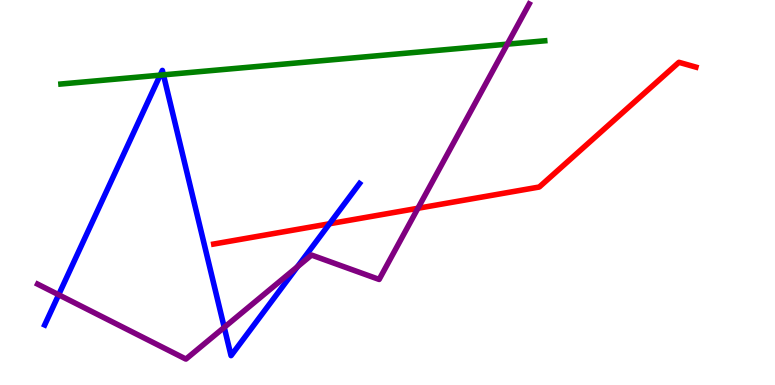[{'lines': ['blue', 'red'], 'intersections': [{'x': 4.25, 'y': 4.19}]}, {'lines': ['green', 'red'], 'intersections': []}, {'lines': ['purple', 'red'], 'intersections': [{'x': 5.39, 'y': 4.59}]}, {'lines': ['blue', 'green'], 'intersections': [{'x': 2.07, 'y': 8.05}, {'x': 2.11, 'y': 8.06}]}, {'lines': ['blue', 'purple'], 'intersections': [{'x': 0.757, 'y': 2.34}, {'x': 2.89, 'y': 1.5}, {'x': 3.84, 'y': 3.07}]}, {'lines': ['green', 'purple'], 'intersections': [{'x': 6.55, 'y': 8.85}]}]